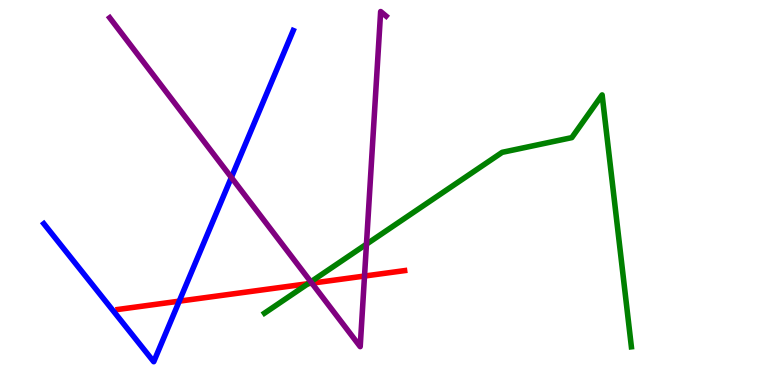[{'lines': ['blue', 'red'], 'intersections': [{'x': 2.31, 'y': 2.18}]}, {'lines': ['green', 'red'], 'intersections': [{'x': 3.97, 'y': 2.63}]}, {'lines': ['purple', 'red'], 'intersections': [{'x': 4.02, 'y': 2.64}, {'x': 4.7, 'y': 2.83}]}, {'lines': ['blue', 'green'], 'intersections': []}, {'lines': ['blue', 'purple'], 'intersections': [{'x': 2.99, 'y': 5.39}]}, {'lines': ['green', 'purple'], 'intersections': [{'x': 4.01, 'y': 2.68}, {'x': 4.73, 'y': 3.66}]}]